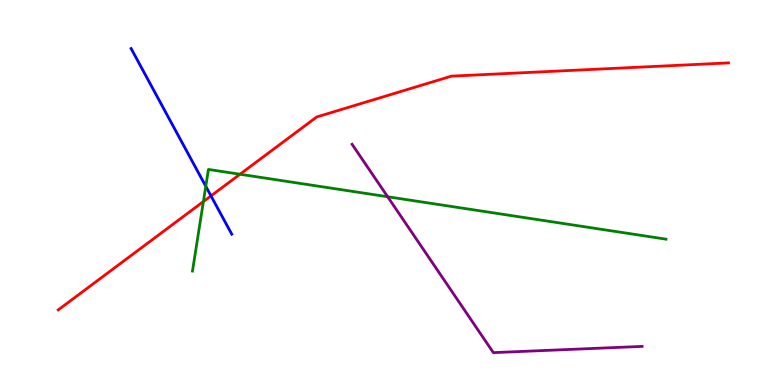[{'lines': ['blue', 'red'], 'intersections': [{'x': 2.72, 'y': 4.91}]}, {'lines': ['green', 'red'], 'intersections': [{'x': 2.62, 'y': 4.76}, {'x': 3.1, 'y': 5.47}]}, {'lines': ['purple', 'red'], 'intersections': []}, {'lines': ['blue', 'green'], 'intersections': [{'x': 2.66, 'y': 5.16}]}, {'lines': ['blue', 'purple'], 'intersections': []}, {'lines': ['green', 'purple'], 'intersections': [{'x': 5.0, 'y': 4.89}]}]